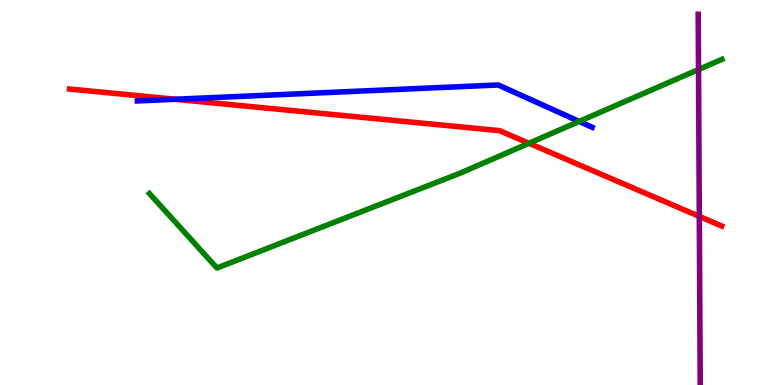[{'lines': ['blue', 'red'], 'intersections': [{'x': 2.26, 'y': 7.42}]}, {'lines': ['green', 'red'], 'intersections': [{'x': 6.82, 'y': 6.28}]}, {'lines': ['purple', 'red'], 'intersections': [{'x': 9.02, 'y': 4.38}]}, {'lines': ['blue', 'green'], 'intersections': [{'x': 7.47, 'y': 6.85}]}, {'lines': ['blue', 'purple'], 'intersections': []}, {'lines': ['green', 'purple'], 'intersections': [{'x': 9.01, 'y': 8.19}]}]